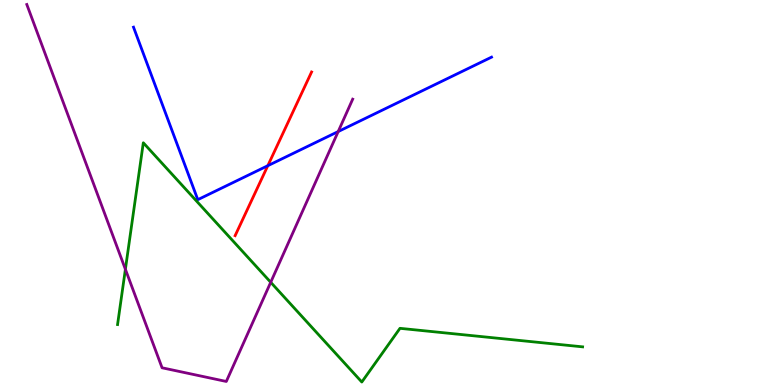[{'lines': ['blue', 'red'], 'intersections': [{'x': 3.46, 'y': 5.7}]}, {'lines': ['green', 'red'], 'intersections': []}, {'lines': ['purple', 'red'], 'intersections': []}, {'lines': ['blue', 'green'], 'intersections': []}, {'lines': ['blue', 'purple'], 'intersections': [{'x': 4.36, 'y': 6.58}]}, {'lines': ['green', 'purple'], 'intersections': [{'x': 1.62, 'y': 3.01}, {'x': 3.49, 'y': 2.67}]}]